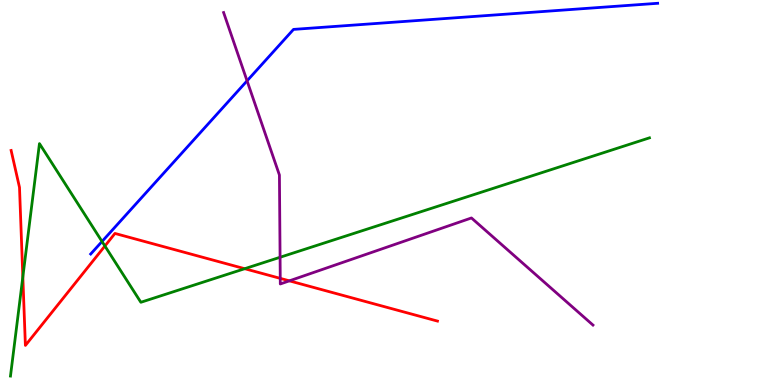[{'lines': ['blue', 'red'], 'intersections': []}, {'lines': ['green', 'red'], 'intersections': [{'x': 0.295, 'y': 2.81}, {'x': 1.35, 'y': 3.61}, {'x': 3.16, 'y': 3.02}]}, {'lines': ['purple', 'red'], 'intersections': [{'x': 3.62, 'y': 2.77}, {'x': 3.73, 'y': 2.71}]}, {'lines': ['blue', 'green'], 'intersections': [{'x': 1.32, 'y': 3.73}]}, {'lines': ['blue', 'purple'], 'intersections': [{'x': 3.19, 'y': 7.9}]}, {'lines': ['green', 'purple'], 'intersections': [{'x': 3.61, 'y': 3.32}]}]